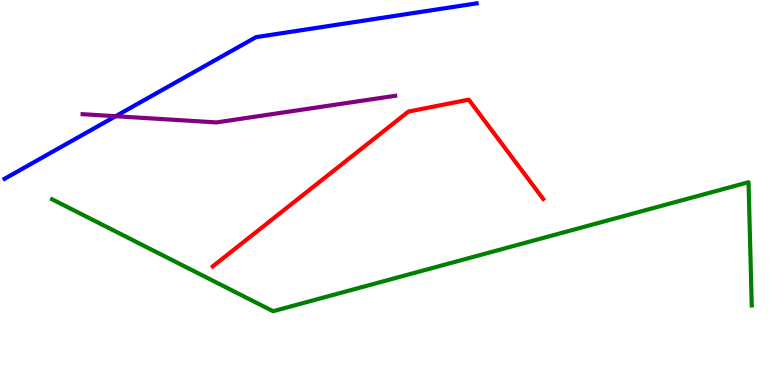[{'lines': ['blue', 'red'], 'intersections': []}, {'lines': ['green', 'red'], 'intersections': []}, {'lines': ['purple', 'red'], 'intersections': []}, {'lines': ['blue', 'green'], 'intersections': []}, {'lines': ['blue', 'purple'], 'intersections': [{'x': 1.49, 'y': 6.98}]}, {'lines': ['green', 'purple'], 'intersections': []}]